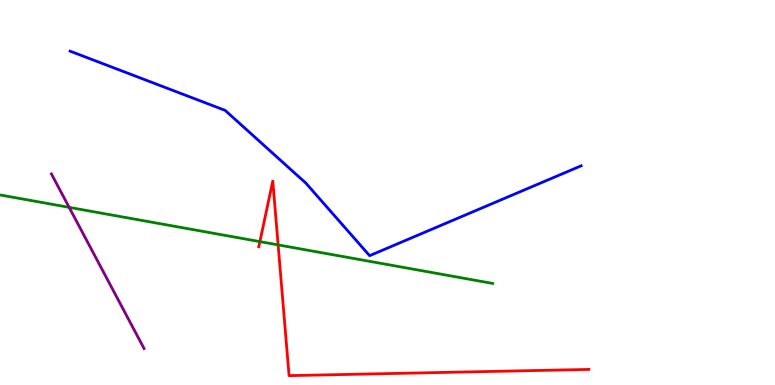[{'lines': ['blue', 'red'], 'intersections': []}, {'lines': ['green', 'red'], 'intersections': [{'x': 3.35, 'y': 3.72}, {'x': 3.59, 'y': 3.64}]}, {'lines': ['purple', 'red'], 'intersections': []}, {'lines': ['blue', 'green'], 'intersections': []}, {'lines': ['blue', 'purple'], 'intersections': []}, {'lines': ['green', 'purple'], 'intersections': [{'x': 0.892, 'y': 4.61}]}]